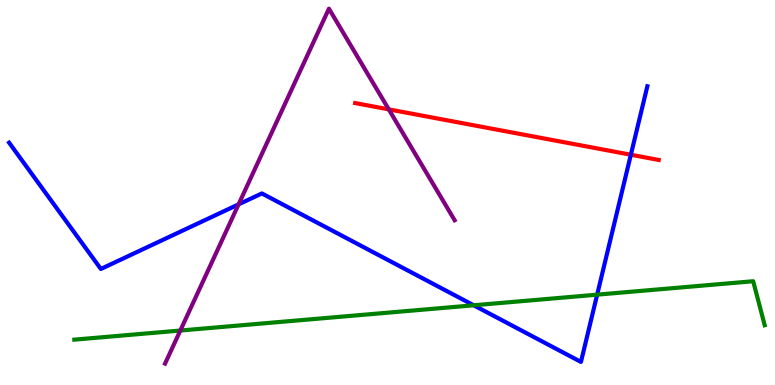[{'lines': ['blue', 'red'], 'intersections': [{'x': 8.14, 'y': 5.98}]}, {'lines': ['green', 'red'], 'intersections': []}, {'lines': ['purple', 'red'], 'intersections': [{'x': 5.02, 'y': 7.16}]}, {'lines': ['blue', 'green'], 'intersections': [{'x': 6.11, 'y': 2.07}, {'x': 7.71, 'y': 2.35}]}, {'lines': ['blue', 'purple'], 'intersections': [{'x': 3.08, 'y': 4.69}]}, {'lines': ['green', 'purple'], 'intersections': [{'x': 2.33, 'y': 1.41}]}]